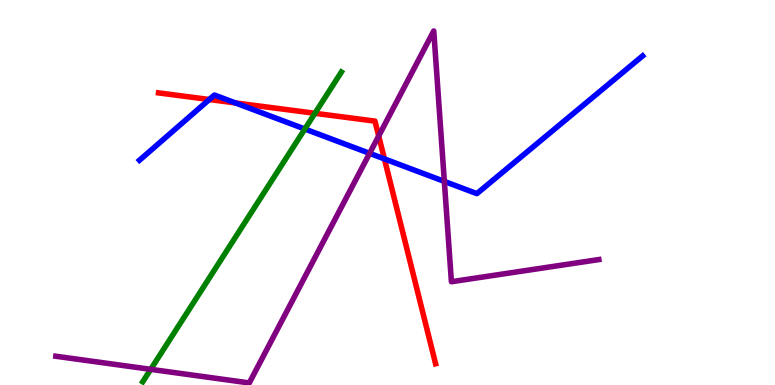[{'lines': ['blue', 'red'], 'intersections': [{'x': 2.7, 'y': 7.42}, {'x': 3.04, 'y': 7.33}, {'x': 4.96, 'y': 5.87}]}, {'lines': ['green', 'red'], 'intersections': [{'x': 4.06, 'y': 7.06}]}, {'lines': ['purple', 'red'], 'intersections': [{'x': 4.89, 'y': 6.47}]}, {'lines': ['blue', 'green'], 'intersections': [{'x': 3.93, 'y': 6.65}]}, {'lines': ['blue', 'purple'], 'intersections': [{'x': 4.77, 'y': 6.02}, {'x': 5.73, 'y': 5.29}]}, {'lines': ['green', 'purple'], 'intersections': [{'x': 1.94, 'y': 0.407}]}]